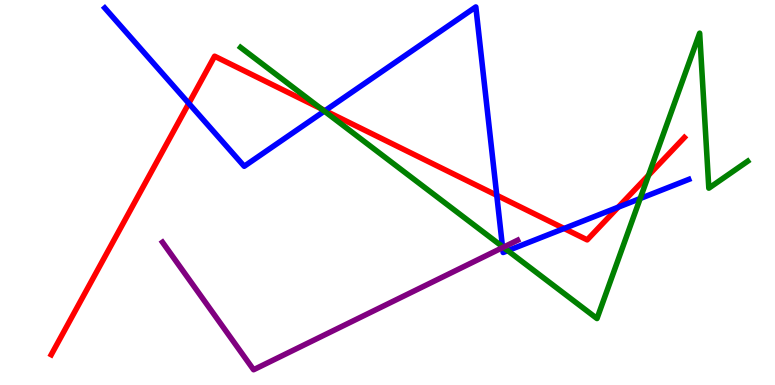[{'lines': ['blue', 'red'], 'intersections': [{'x': 2.44, 'y': 7.32}, {'x': 4.19, 'y': 7.13}, {'x': 6.41, 'y': 4.93}, {'x': 7.28, 'y': 4.07}, {'x': 7.98, 'y': 4.62}]}, {'lines': ['green', 'red'], 'intersections': [{'x': 4.14, 'y': 7.17}, {'x': 8.37, 'y': 5.45}]}, {'lines': ['purple', 'red'], 'intersections': []}, {'lines': ['blue', 'green'], 'intersections': [{'x': 4.19, 'y': 7.11}, {'x': 6.48, 'y': 3.59}, {'x': 6.55, 'y': 3.49}, {'x': 8.26, 'y': 4.84}]}, {'lines': ['blue', 'purple'], 'intersections': [{'x': 6.48, 'y': 3.57}]}, {'lines': ['green', 'purple'], 'intersections': [{'x': 6.49, 'y': 3.58}]}]